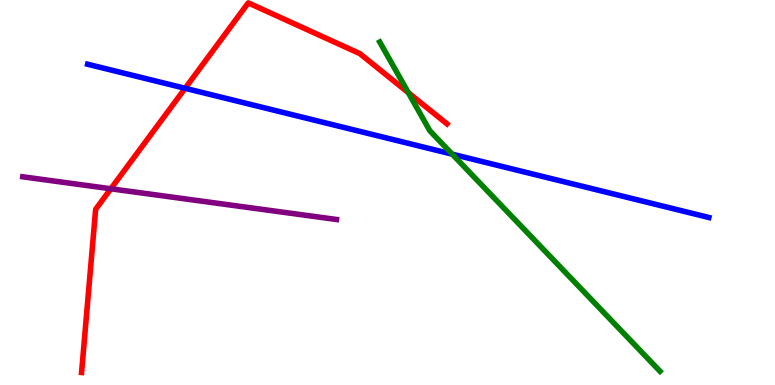[{'lines': ['blue', 'red'], 'intersections': [{'x': 2.39, 'y': 7.71}]}, {'lines': ['green', 'red'], 'intersections': [{'x': 5.27, 'y': 7.59}]}, {'lines': ['purple', 'red'], 'intersections': [{'x': 1.43, 'y': 5.1}]}, {'lines': ['blue', 'green'], 'intersections': [{'x': 5.84, 'y': 6.0}]}, {'lines': ['blue', 'purple'], 'intersections': []}, {'lines': ['green', 'purple'], 'intersections': []}]